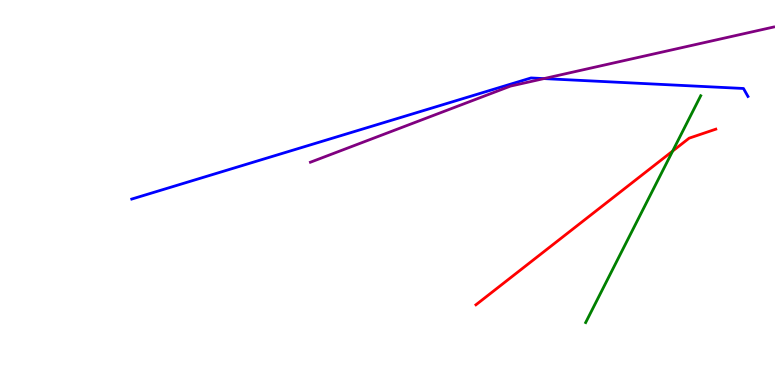[{'lines': ['blue', 'red'], 'intersections': []}, {'lines': ['green', 'red'], 'intersections': [{'x': 8.68, 'y': 6.08}]}, {'lines': ['purple', 'red'], 'intersections': []}, {'lines': ['blue', 'green'], 'intersections': []}, {'lines': ['blue', 'purple'], 'intersections': [{'x': 7.02, 'y': 7.96}]}, {'lines': ['green', 'purple'], 'intersections': []}]